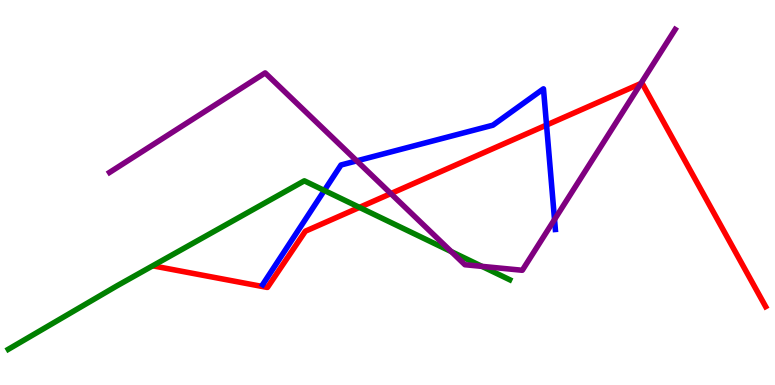[{'lines': ['blue', 'red'], 'intersections': [{'x': 7.05, 'y': 6.75}]}, {'lines': ['green', 'red'], 'intersections': [{'x': 4.64, 'y': 4.61}]}, {'lines': ['purple', 'red'], 'intersections': [{'x': 5.04, 'y': 4.97}, {'x': 8.27, 'y': 7.83}]}, {'lines': ['blue', 'green'], 'intersections': [{'x': 4.18, 'y': 5.05}]}, {'lines': ['blue', 'purple'], 'intersections': [{'x': 4.6, 'y': 5.82}, {'x': 7.16, 'y': 4.3}]}, {'lines': ['green', 'purple'], 'intersections': [{'x': 5.82, 'y': 3.47}, {'x': 6.22, 'y': 3.08}]}]